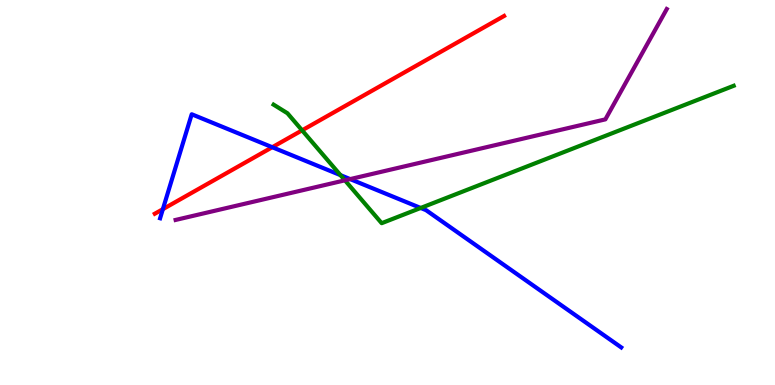[{'lines': ['blue', 'red'], 'intersections': [{'x': 2.1, 'y': 4.57}, {'x': 3.51, 'y': 6.18}]}, {'lines': ['green', 'red'], 'intersections': [{'x': 3.9, 'y': 6.61}]}, {'lines': ['purple', 'red'], 'intersections': []}, {'lines': ['blue', 'green'], 'intersections': [{'x': 4.39, 'y': 5.45}, {'x': 5.43, 'y': 4.6}]}, {'lines': ['blue', 'purple'], 'intersections': [{'x': 4.52, 'y': 5.35}]}, {'lines': ['green', 'purple'], 'intersections': [{'x': 4.45, 'y': 5.32}]}]